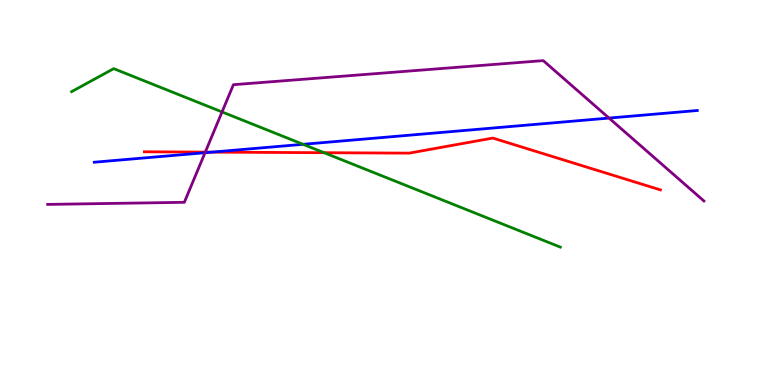[{'lines': ['blue', 'red'], 'intersections': [{'x': 2.73, 'y': 6.05}]}, {'lines': ['green', 'red'], 'intersections': [{'x': 4.18, 'y': 6.03}]}, {'lines': ['purple', 'red'], 'intersections': [{'x': 2.65, 'y': 6.05}]}, {'lines': ['blue', 'green'], 'intersections': [{'x': 3.91, 'y': 6.25}]}, {'lines': ['blue', 'purple'], 'intersections': [{'x': 2.65, 'y': 6.03}, {'x': 7.86, 'y': 6.93}]}, {'lines': ['green', 'purple'], 'intersections': [{'x': 2.87, 'y': 7.09}]}]